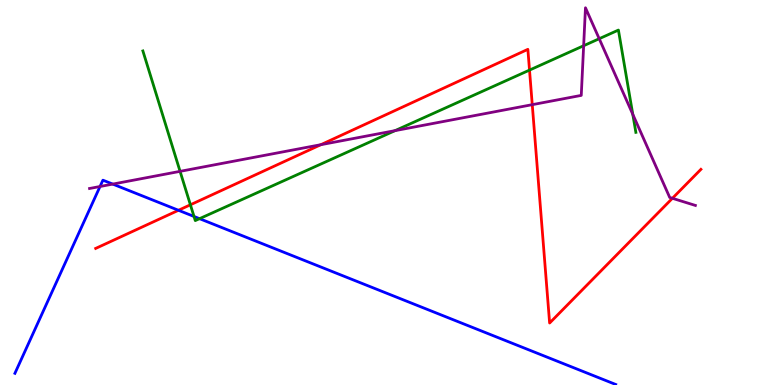[{'lines': ['blue', 'red'], 'intersections': [{'x': 2.3, 'y': 4.54}]}, {'lines': ['green', 'red'], 'intersections': [{'x': 2.46, 'y': 4.68}, {'x': 6.83, 'y': 8.18}]}, {'lines': ['purple', 'red'], 'intersections': [{'x': 4.14, 'y': 6.24}, {'x': 6.87, 'y': 7.28}, {'x': 8.68, 'y': 4.85}]}, {'lines': ['blue', 'green'], 'intersections': [{'x': 2.5, 'y': 4.38}, {'x': 2.57, 'y': 4.32}]}, {'lines': ['blue', 'purple'], 'intersections': [{'x': 1.29, 'y': 5.16}, {'x': 1.45, 'y': 5.22}]}, {'lines': ['green', 'purple'], 'intersections': [{'x': 2.32, 'y': 5.55}, {'x': 5.1, 'y': 6.61}, {'x': 7.53, 'y': 8.81}, {'x': 7.73, 'y': 8.99}, {'x': 8.16, 'y': 7.03}]}]